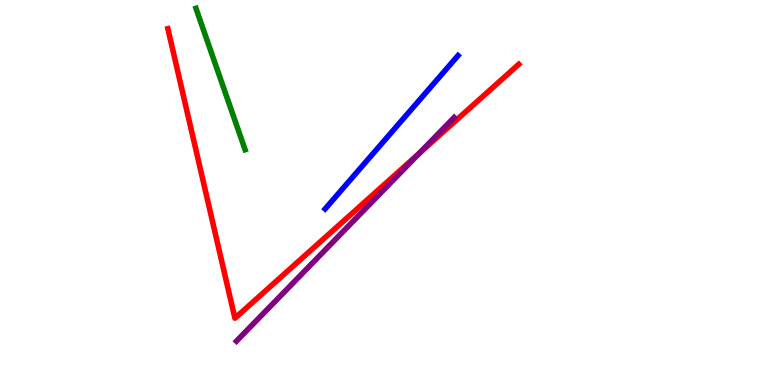[{'lines': ['blue', 'red'], 'intersections': []}, {'lines': ['green', 'red'], 'intersections': []}, {'lines': ['purple', 'red'], 'intersections': [{'x': 5.41, 'y': 6.02}]}, {'lines': ['blue', 'green'], 'intersections': []}, {'lines': ['blue', 'purple'], 'intersections': []}, {'lines': ['green', 'purple'], 'intersections': []}]